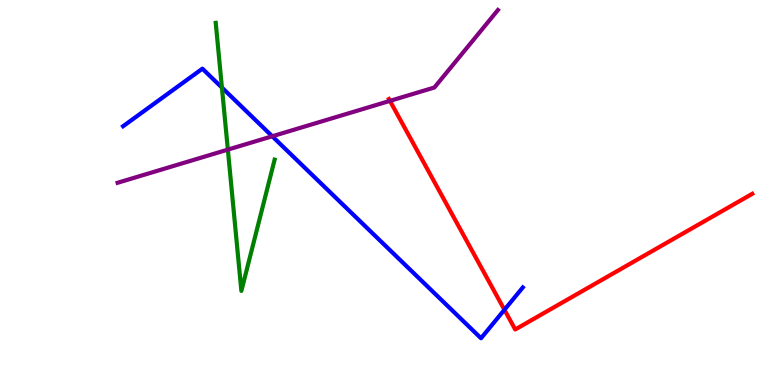[{'lines': ['blue', 'red'], 'intersections': [{'x': 6.51, 'y': 1.95}]}, {'lines': ['green', 'red'], 'intersections': []}, {'lines': ['purple', 'red'], 'intersections': [{'x': 5.03, 'y': 7.38}]}, {'lines': ['blue', 'green'], 'intersections': [{'x': 2.86, 'y': 7.73}]}, {'lines': ['blue', 'purple'], 'intersections': [{'x': 3.51, 'y': 6.46}]}, {'lines': ['green', 'purple'], 'intersections': [{'x': 2.94, 'y': 6.11}]}]